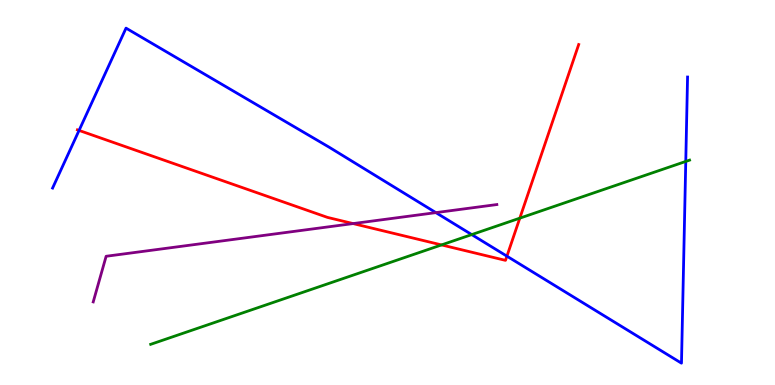[{'lines': ['blue', 'red'], 'intersections': [{'x': 1.02, 'y': 6.61}, {'x': 6.54, 'y': 3.35}]}, {'lines': ['green', 'red'], 'intersections': [{'x': 5.7, 'y': 3.64}, {'x': 6.71, 'y': 4.33}]}, {'lines': ['purple', 'red'], 'intersections': [{'x': 4.56, 'y': 4.19}]}, {'lines': ['blue', 'green'], 'intersections': [{'x': 6.09, 'y': 3.91}, {'x': 8.85, 'y': 5.81}]}, {'lines': ['blue', 'purple'], 'intersections': [{'x': 5.62, 'y': 4.48}]}, {'lines': ['green', 'purple'], 'intersections': []}]